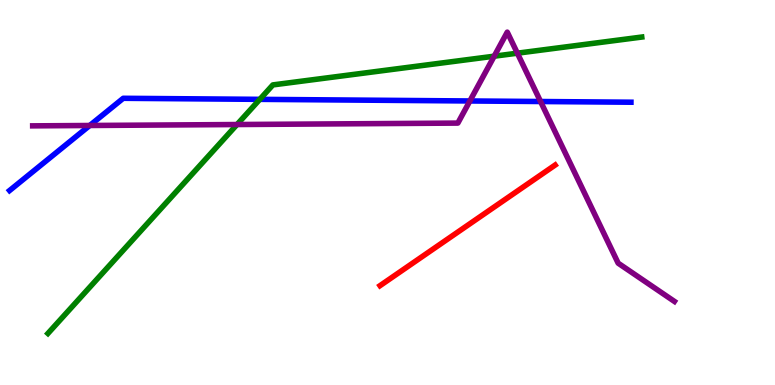[{'lines': ['blue', 'red'], 'intersections': []}, {'lines': ['green', 'red'], 'intersections': []}, {'lines': ['purple', 'red'], 'intersections': []}, {'lines': ['blue', 'green'], 'intersections': [{'x': 3.35, 'y': 7.42}]}, {'lines': ['blue', 'purple'], 'intersections': [{'x': 1.16, 'y': 6.74}, {'x': 6.06, 'y': 7.38}, {'x': 6.98, 'y': 7.36}]}, {'lines': ['green', 'purple'], 'intersections': [{'x': 3.06, 'y': 6.77}, {'x': 6.38, 'y': 8.54}, {'x': 6.68, 'y': 8.62}]}]